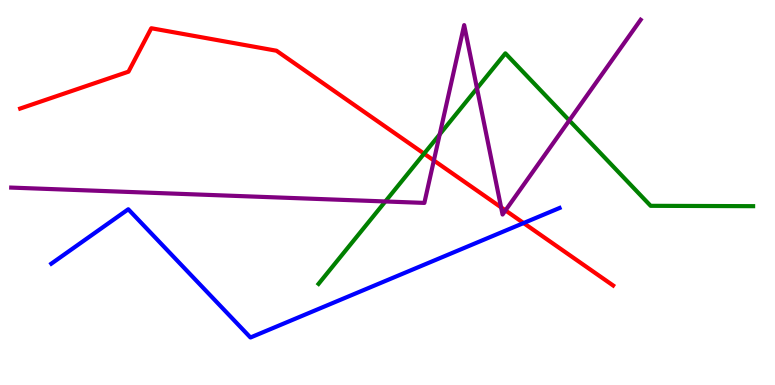[{'lines': ['blue', 'red'], 'intersections': [{'x': 6.76, 'y': 4.21}]}, {'lines': ['green', 'red'], 'intersections': [{'x': 5.47, 'y': 6.01}]}, {'lines': ['purple', 'red'], 'intersections': [{'x': 5.6, 'y': 5.83}, {'x': 6.47, 'y': 4.61}, {'x': 6.52, 'y': 4.53}]}, {'lines': ['blue', 'green'], 'intersections': []}, {'lines': ['blue', 'purple'], 'intersections': []}, {'lines': ['green', 'purple'], 'intersections': [{'x': 4.97, 'y': 4.77}, {'x': 5.67, 'y': 6.51}, {'x': 6.15, 'y': 7.7}, {'x': 7.35, 'y': 6.87}]}]